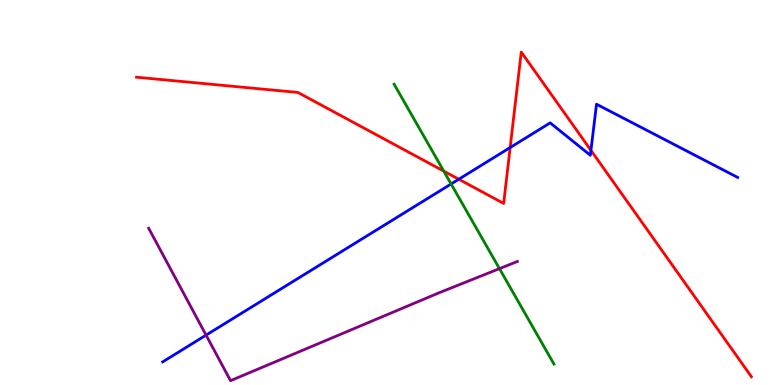[{'lines': ['blue', 'red'], 'intersections': [{'x': 5.92, 'y': 5.34}, {'x': 6.58, 'y': 6.17}, {'x': 7.62, 'y': 6.09}]}, {'lines': ['green', 'red'], 'intersections': [{'x': 5.73, 'y': 5.55}]}, {'lines': ['purple', 'red'], 'intersections': []}, {'lines': ['blue', 'green'], 'intersections': [{'x': 5.82, 'y': 5.22}]}, {'lines': ['blue', 'purple'], 'intersections': [{'x': 2.66, 'y': 1.3}]}, {'lines': ['green', 'purple'], 'intersections': [{'x': 6.44, 'y': 3.02}]}]